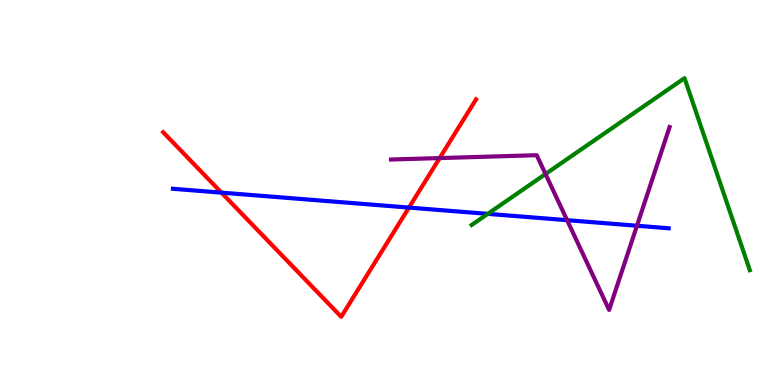[{'lines': ['blue', 'red'], 'intersections': [{'x': 2.86, 'y': 5.0}, {'x': 5.28, 'y': 4.61}]}, {'lines': ['green', 'red'], 'intersections': []}, {'lines': ['purple', 'red'], 'intersections': [{'x': 5.67, 'y': 5.89}]}, {'lines': ['blue', 'green'], 'intersections': [{'x': 6.29, 'y': 4.45}]}, {'lines': ['blue', 'purple'], 'intersections': [{'x': 7.32, 'y': 4.28}, {'x': 8.22, 'y': 4.14}]}, {'lines': ['green', 'purple'], 'intersections': [{'x': 7.04, 'y': 5.48}]}]